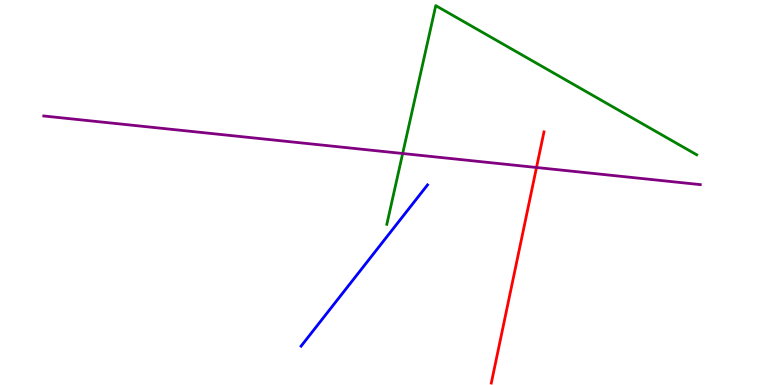[{'lines': ['blue', 'red'], 'intersections': []}, {'lines': ['green', 'red'], 'intersections': []}, {'lines': ['purple', 'red'], 'intersections': [{'x': 6.92, 'y': 5.65}]}, {'lines': ['blue', 'green'], 'intersections': []}, {'lines': ['blue', 'purple'], 'intersections': []}, {'lines': ['green', 'purple'], 'intersections': [{'x': 5.2, 'y': 6.01}]}]